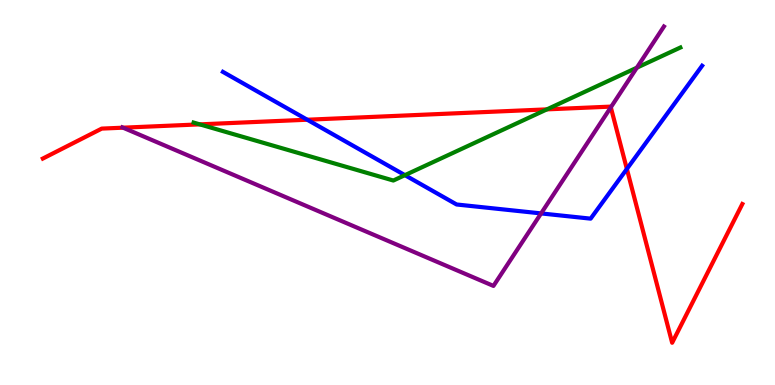[{'lines': ['blue', 'red'], 'intersections': [{'x': 3.96, 'y': 6.89}, {'x': 8.09, 'y': 5.61}]}, {'lines': ['green', 'red'], 'intersections': [{'x': 2.58, 'y': 6.77}, {'x': 7.06, 'y': 7.16}]}, {'lines': ['purple', 'red'], 'intersections': [{'x': 1.59, 'y': 6.68}, {'x': 7.88, 'y': 7.21}]}, {'lines': ['blue', 'green'], 'intersections': [{'x': 5.22, 'y': 5.45}]}, {'lines': ['blue', 'purple'], 'intersections': [{'x': 6.98, 'y': 4.46}]}, {'lines': ['green', 'purple'], 'intersections': [{'x': 8.22, 'y': 8.24}]}]